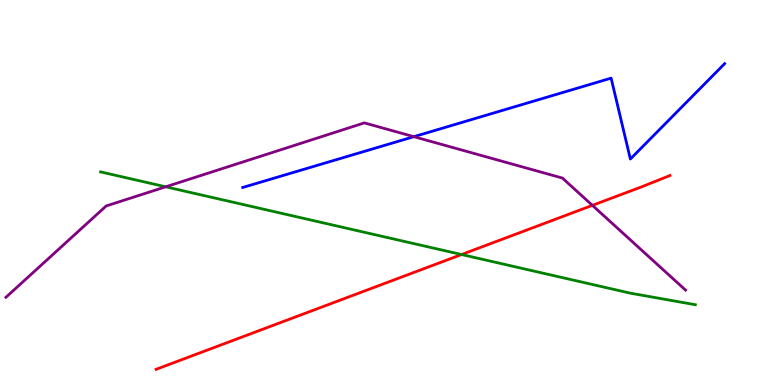[{'lines': ['blue', 'red'], 'intersections': []}, {'lines': ['green', 'red'], 'intersections': [{'x': 5.96, 'y': 3.39}]}, {'lines': ['purple', 'red'], 'intersections': [{'x': 7.64, 'y': 4.67}]}, {'lines': ['blue', 'green'], 'intersections': []}, {'lines': ['blue', 'purple'], 'intersections': [{'x': 5.34, 'y': 6.45}]}, {'lines': ['green', 'purple'], 'intersections': [{'x': 2.14, 'y': 5.15}]}]